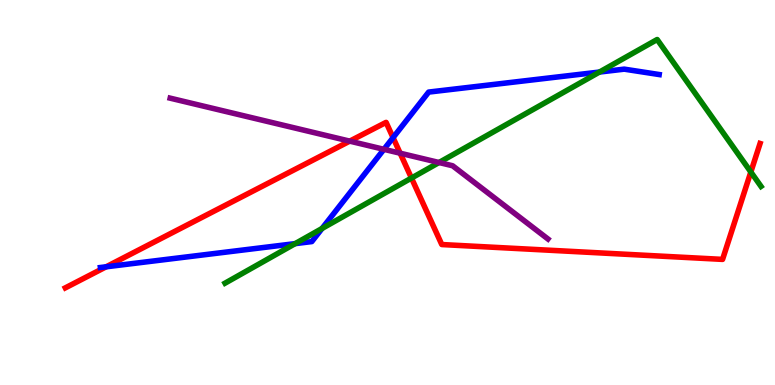[{'lines': ['blue', 'red'], 'intersections': [{'x': 1.37, 'y': 3.07}, {'x': 5.07, 'y': 6.43}]}, {'lines': ['green', 'red'], 'intersections': [{'x': 5.31, 'y': 5.38}, {'x': 9.69, 'y': 5.53}]}, {'lines': ['purple', 'red'], 'intersections': [{'x': 4.51, 'y': 6.33}, {'x': 5.16, 'y': 6.02}]}, {'lines': ['blue', 'green'], 'intersections': [{'x': 3.81, 'y': 3.67}, {'x': 4.16, 'y': 4.07}, {'x': 7.74, 'y': 8.13}]}, {'lines': ['blue', 'purple'], 'intersections': [{'x': 4.95, 'y': 6.12}]}, {'lines': ['green', 'purple'], 'intersections': [{'x': 5.66, 'y': 5.78}]}]